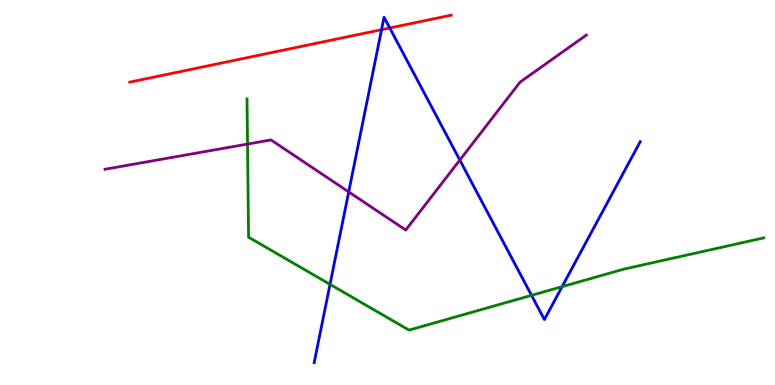[{'lines': ['blue', 'red'], 'intersections': [{'x': 4.92, 'y': 9.23}, {'x': 5.03, 'y': 9.27}]}, {'lines': ['green', 'red'], 'intersections': []}, {'lines': ['purple', 'red'], 'intersections': []}, {'lines': ['blue', 'green'], 'intersections': [{'x': 4.26, 'y': 2.61}, {'x': 6.86, 'y': 2.33}, {'x': 7.25, 'y': 2.55}]}, {'lines': ['blue', 'purple'], 'intersections': [{'x': 4.5, 'y': 5.02}, {'x': 5.93, 'y': 5.84}]}, {'lines': ['green', 'purple'], 'intersections': [{'x': 3.19, 'y': 6.26}]}]